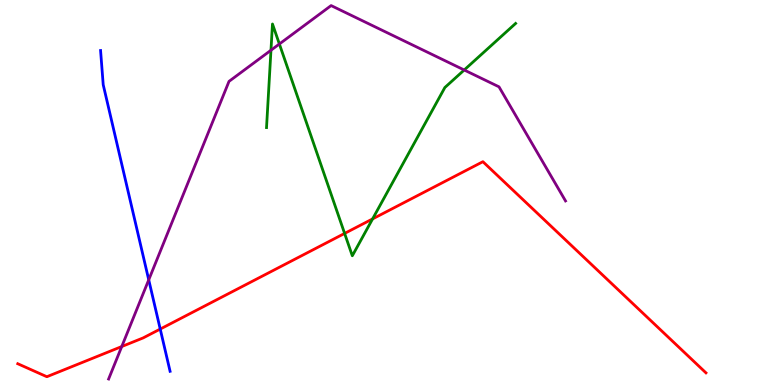[{'lines': ['blue', 'red'], 'intersections': [{'x': 2.07, 'y': 1.45}]}, {'lines': ['green', 'red'], 'intersections': [{'x': 4.45, 'y': 3.94}, {'x': 4.81, 'y': 4.31}]}, {'lines': ['purple', 'red'], 'intersections': [{'x': 1.57, 'y': 0.999}]}, {'lines': ['blue', 'green'], 'intersections': []}, {'lines': ['blue', 'purple'], 'intersections': [{'x': 1.92, 'y': 2.73}]}, {'lines': ['green', 'purple'], 'intersections': [{'x': 3.5, 'y': 8.7}, {'x': 3.6, 'y': 8.86}, {'x': 5.99, 'y': 8.18}]}]